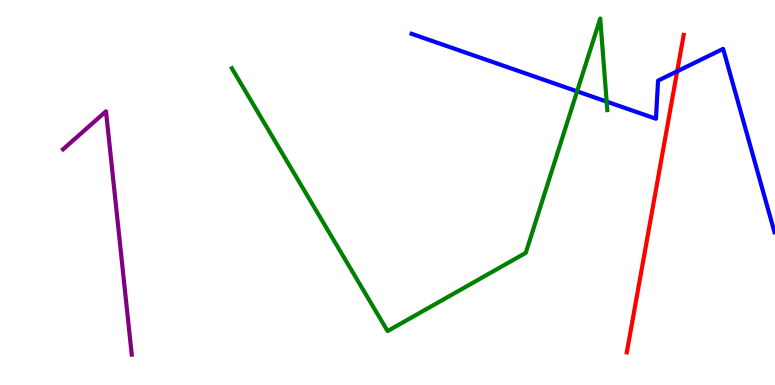[{'lines': ['blue', 'red'], 'intersections': [{'x': 8.74, 'y': 8.15}]}, {'lines': ['green', 'red'], 'intersections': []}, {'lines': ['purple', 'red'], 'intersections': []}, {'lines': ['blue', 'green'], 'intersections': [{'x': 7.45, 'y': 7.63}, {'x': 7.83, 'y': 7.36}]}, {'lines': ['blue', 'purple'], 'intersections': []}, {'lines': ['green', 'purple'], 'intersections': []}]